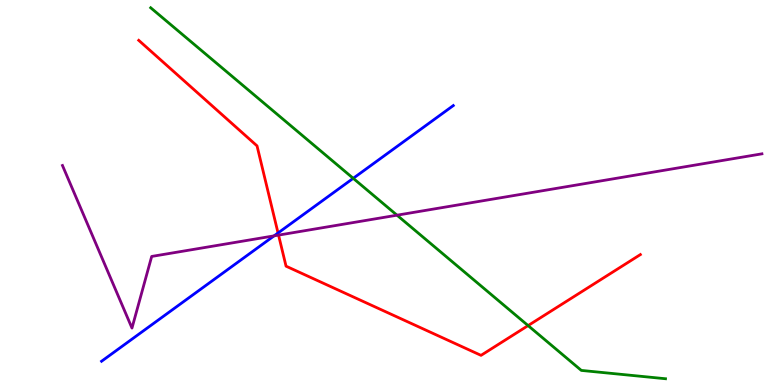[{'lines': ['blue', 'red'], 'intersections': [{'x': 3.59, 'y': 3.95}]}, {'lines': ['green', 'red'], 'intersections': [{'x': 6.81, 'y': 1.54}]}, {'lines': ['purple', 'red'], 'intersections': [{'x': 3.59, 'y': 3.89}]}, {'lines': ['blue', 'green'], 'intersections': [{'x': 4.56, 'y': 5.37}]}, {'lines': ['blue', 'purple'], 'intersections': [{'x': 3.54, 'y': 3.87}]}, {'lines': ['green', 'purple'], 'intersections': [{'x': 5.12, 'y': 4.41}]}]